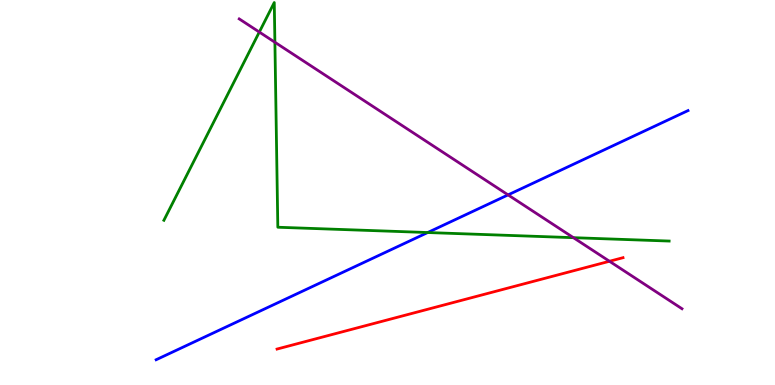[{'lines': ['blue', 'red'], 'intersections': []}, {'lines': ['green', 'red'], 'intersections': []}, {'lines': ['purple', 'red'], 'intersections': [{'x': 7.86, 'y': 3.21}]}, {'lines': ['blue', 'green'], 'intersections': [{'x': 5.52, 'y': 3.96}]}, {'lines': ['blue', 'purple'], 'intersections': [{'x': 6.56, 'y': 4.94}]}, {'lines': ['green', 'purple'], 'intersections': [{'x': 3.35, 'y': 9.17}, {'x': 3.55, 'y': 8.9}, {'x': 7.4, 'y': 3.83}]}]